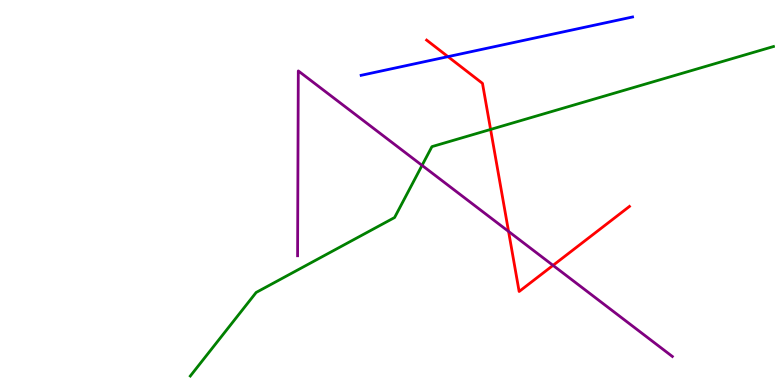[{'lines': ['blue', 'red'], 'intersections': [{'x': 5.78, 'y': 8.53}]}, {'lines': ['green', 'red'], 'intersections': [{'x': 6.33, 'y': 6.64}]}, {'lines': ['purple', 'red'], 'intersections': [{'x': 6.56, 'y': 3.99}, {'x': 7.14, 'y': 3.11}]}, {'lines': ['blue', 'green'], 'intersections': []}, {'lines': ['blue', 'purple'], 'intersections': []}, {'lines': ['green', 'purple'], 'intersections': [{'x': 5.45, 'y': 5.7}]}]